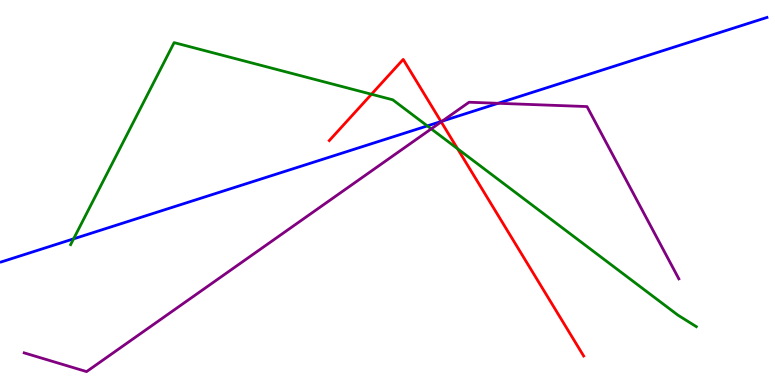[{'lines': ['blue', 'red'], 'intersections': [{'x': 5.69, 'y': 6.84}]}, {'lines': ['green', 'red'], 'intersections': [{'x': 4.79, 'y': 7.55}, {'x': 5.9, 'y': 6.14}]}, {'lines': ['purple', 'red'], 'intersections': [{'x': 5.69, 'y': 6.83}]}, {'lines': ['blue', 'green'], 'intersections': [{'x': 0.95, 'y': 3.8}, {'x': 5.51, 'y': 6.73}]}, {'lines': ['blue', 'purple'], 'intersections': [{'x': 5.71, 'y': 6.85}, {'x': 6.43, 'y': 7.32}]}, {'lines': ['green', 'purple'], 'intersections': [{'x': 5.56, 'y': 6.65}]}]